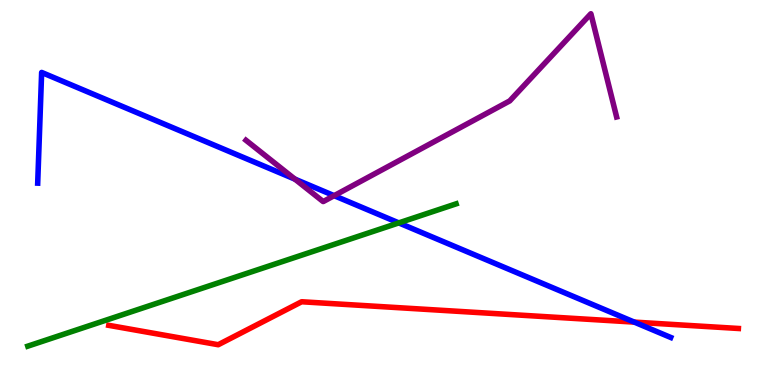[{'lines': ['blue', 'red'], 'intersections': [{'x': 8.18, 'y': 1.63}]}, {'lines': ['green', 'red'], 'intersections': []}, {'lines': ['purple', 'red'], 'intersections': []}, {'lines': ['blue', 'green'], 'intersections': [{'x': 5.15, 'y': 4.21}]}, {'lines': ['blue', 'purple'], 'intersections': [{'x': 3.81, 'y': 5.35}, {'x': 4.31, 'y': 4.92}]}, {'lines': ['green', 'purple'], 'intersections': []}]